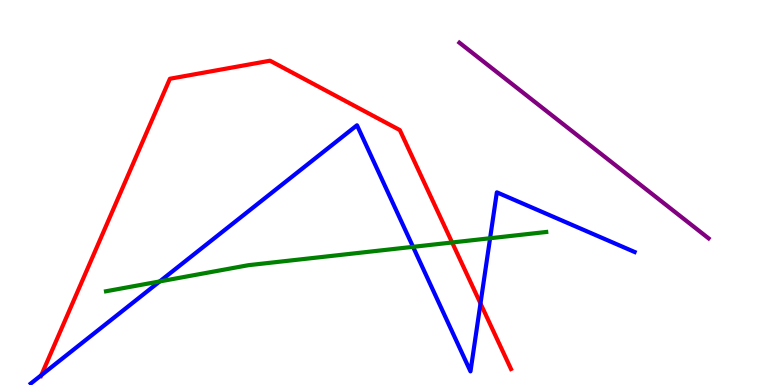[{'lines': ['blue', 'red'], 'intersections': [{'x': 0.533, 'y': 0.255}, {'x': 6.2, 'y': 2.12}]}, {'lines': ['green', 'red'], 'intersections': [{'x': 5.83, 'y': 3.7}]}, {'lines': ['purple', 'red'], 'intersections': []}, {'lines': ['blue', 'green'], 'intersections': [{'x': 2.06, 'y': 2.69}, {'x': 5.33, 'y': 3.59}, {'x': 6.32, 'y': 3.81}]}, {'lines': ['blue', 'purple'], 'intersections': []}, {'lines': ['green', 'purple'], 'intersections': []}]